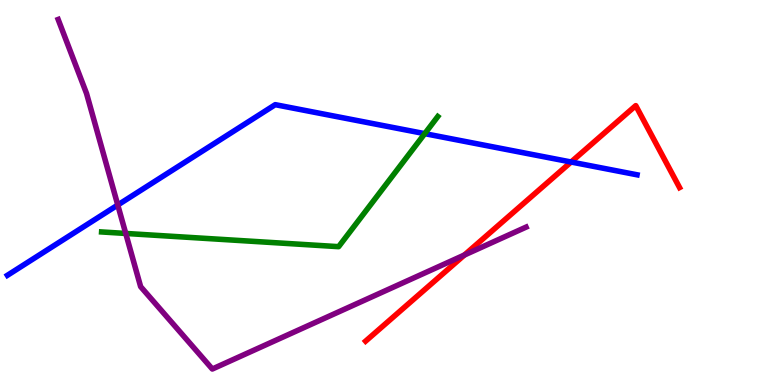[{'lines': ['blue', 'red'], 'intersections': [{'x': 7.37, 'y': 5.79}]}, {'lines': ['green', 'red'], 'intersections': []}, {'lines': ['purple', 'red'], 'intersections': [{'x': 5.99, 'y': 3.38}]}, {'lines': ['blue', 'green'], 'intersections': [{'x': 5.48, 'y': 6.53}]}, {'lines': ['blue', 'purple'], 'intersections': [{'x': 1.52, 'y': 4.68}]}, {'lines': ['green', 'purple'], 'intersections': [{'x': 1.62, 'y': 3.94}]}]